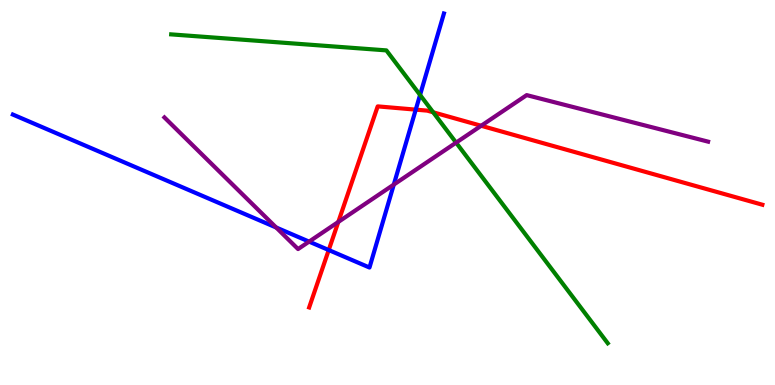[{'lines': ['blue', 'red'], 'intersections': [{'x': 4.24, 'y': 3.51}, {'x': 5.36, 'y': 7.15}]}, {'lines': ['green', 'red'], 'intersections': [{'x': 5.59, 'y': 7.08}]}, {'lines': ['purple', 'red'], 'intersections': [{'x': 4.37, 'y': 4.24}, {'x': 6.21, 'y': 6.73}]}, {'lines': ['blue', 'green'], 'intersections': [{'x': 5.42, 'y': 7.53}]}, {'lines': ['blue', 'purple'], 'intersections': [{'x': 3.56, 'y': 4.09}, {'x': 3.99, 'y': 3.72}, {'x': 5.08, 'y': 5.21}]}, {'lines': ['green', 'purple'], 'intersections': [{'x': 5.89, 'y': 6.3}]}]